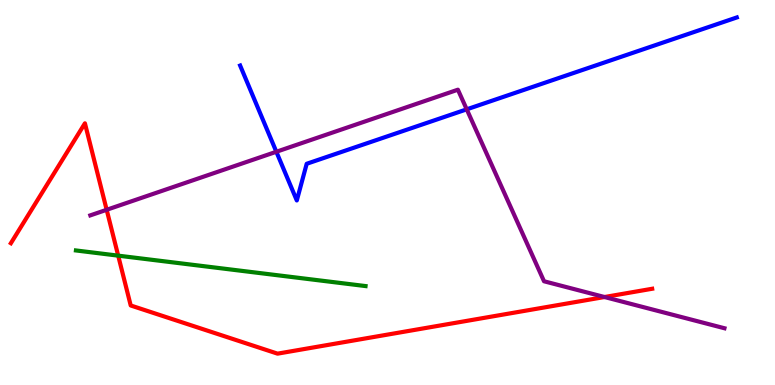[{'lines': ['blue', 'red'], 'intersections': []}, {'lines': ['green', 'red'], 'intersections': [{'x': 1.53, 'y': 3.36}]}, {'lines': ['purple', 'red'], 'intersections': [{'x': 1.38, 'y': 4.55}, {'x': 7.8, 'y': 2.29}]}, {'lines': ['blue', 'green'], 'intersections': []}, {'lines': ['blue', 'purple'], 'intersections': [{'x': 3.57, 'y': 6.06}, {'x': 6.02, 'y': 7.16}]}, {'lines': ['green', 'purple'], 'intersections': []}]